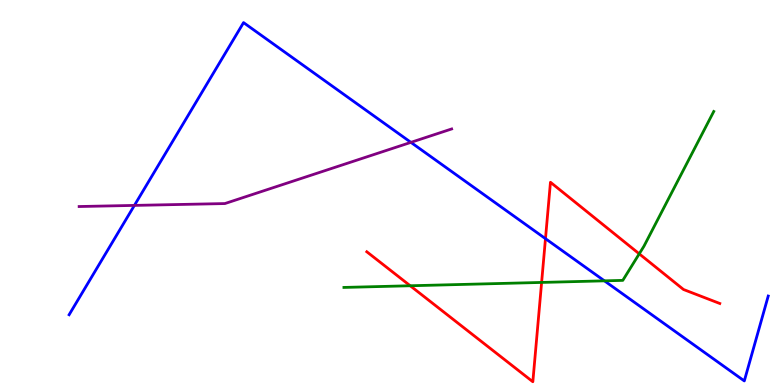[{'lines': ['blue', 'red'], 'intersections': [{'x': 7.04, 'y': 3.8}]}, {'lines': ['green', 'red'], 'intersections': [{'x': 5.29, 'y': 2.58}, {'x': 6.99, 'y': 2.66}, {'x': 8.25, 'y': 3.41}]}, {'lines': ['purple', 'red'], 'intersections': []}, {'lines': ['blue', 'green'], 'intersections': [{'x': 7.8, 'y': 2.71}]}, {'lines': ['blue', 'purple'], 'intersections': [{'x': 1.73, 'y': 4.66}, {'x': 5.3, 'y': 6.3}]}, {'lines': ['green', 'purple'], 'intersections': []}]